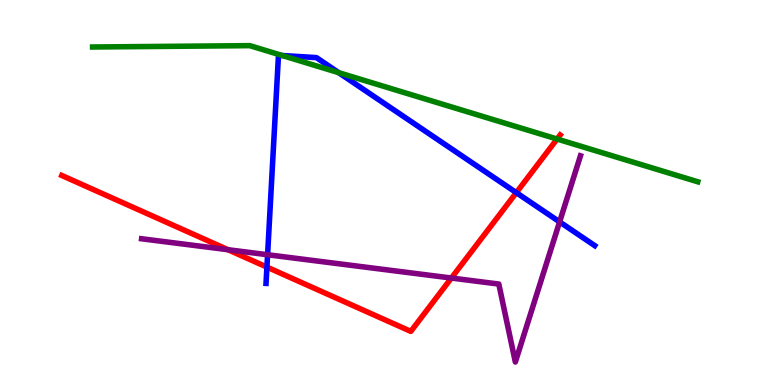[{'lines': ['blue', 'red'], 'intersections': [{'x': 3.44, 'y': 3.06}, {'x': 6.66, 'y': 5.0}]}, {'lines': ['green', 'red'], 'intersections': [{'x': 7.19, 'y': 6.39}]}, {'lines': ['purple', 'red'], 'intersections': [{'x': 2.94, 'y': 3.51}, {'x': 5.82, 'y': 2.78}]}, {'lines': ['blue', 'green'], 'intersections': [{'x': 3.64, 'y': 8.56}, {'x': 4.37, 'y': 8.11}]}, {'lines': ['blue', 'purple'], 'intersections': [{'x': 3.45, 'y': 3.38}, {'x': 7.22, 'y': 4.24}]}, {'lines': ['green', 'purple'], 'intersections': []}]